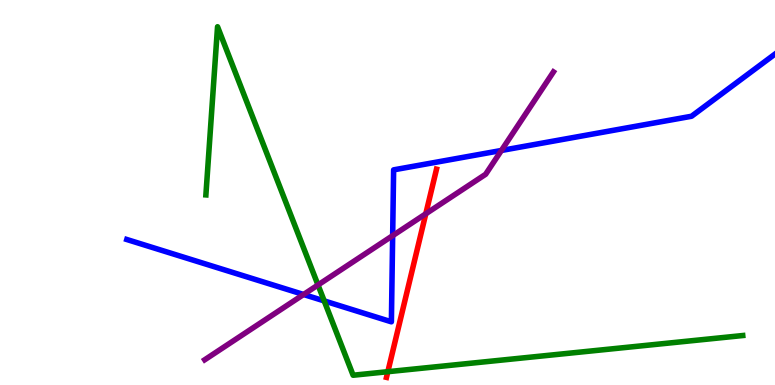[{'lines': ['blue', 'red'], 'intersections': []}, {'lines': ['green', 'red'], 'intersections': [{'x': 5.0, 'y': 0.346}]}, {'lines': ['purple', 'red'], 'intersections': [{'x': 5.49, 'y': 4.45}]}, {'lines': ['blue', 'green'], 'intersections': [{'x': 4.18, 'y': 2.18}]}, {'lines': ['blue', 'purple'], 'intersections': [{'x': 3.92, 'y': 2.35}, {'x': 5.07, 'y': 3.88}, {'x': 6.47, 'y': 6.09}]}, {'lines': ['green', 'purple'], 'intersections': [{'x': 4.1, 'y': 2.6}]}]